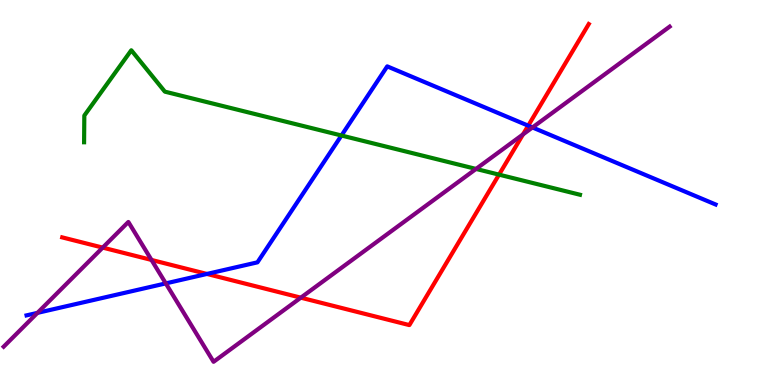[{'lines': ['blue', 'red'], 'intersections': [{'x': 2.67, 'y': 2.88}, {'x': 6.82, 'y': 6.74}]}, {'lines': ['green', 'red'], 'intersections': [{'x': 6.44, 'y': 5.46}]}, {'lines': ['purple', 'red'], 'intersections': [{'x': 1.33, 'y': 3.57}, {'x': 1.95, 'y': 3.25}, {'x': 3.88, 'y': 2.27}, {'x': 6.75, 'y': 6.51}]}, {'lines': ['blue', 'green'], 'intersections': [{'x': 4.41, 'y': 6.48}]}, {'lines': ['blue', 'purple'], 'intersections': [{'x': 0.483, 'y': 1.87}, {'x': 2.14, 'y': 2.64}, {'x': 6.87, 'y': 6.69}]}, {'lines': ['green', 'purple'], 'intersections': [{'x': 6.14, 'y': 5.61}]}]